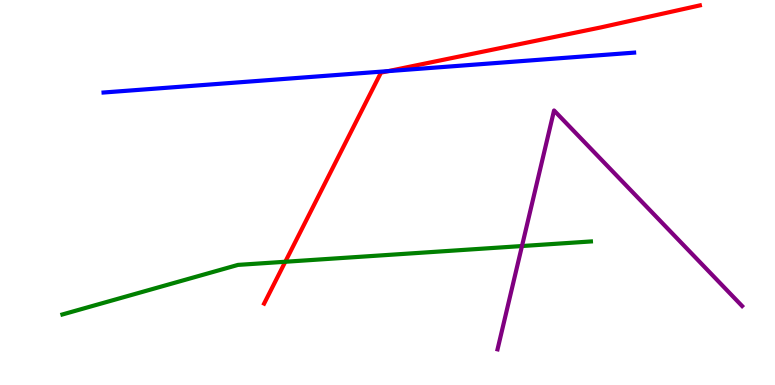[{'lines': ['blue', 'red'], 'intersections': [{'x': 5.01, 'y': 8.15}]}, {'lines': ['green', 'red'], 'intersections': [{'x': 3.68, 'y': 3.2}]}, {'lines': ['purple', 'red'], 'intersections': []}, {'lines': ['blue', 'green'], 'intersections': []}, {'lines': ['blue', 'purple'], 'intersections': []}, {'lines': ['green', 'purple'], 'intersections': [{'x': 6.74, 'y': 3.61}]}]